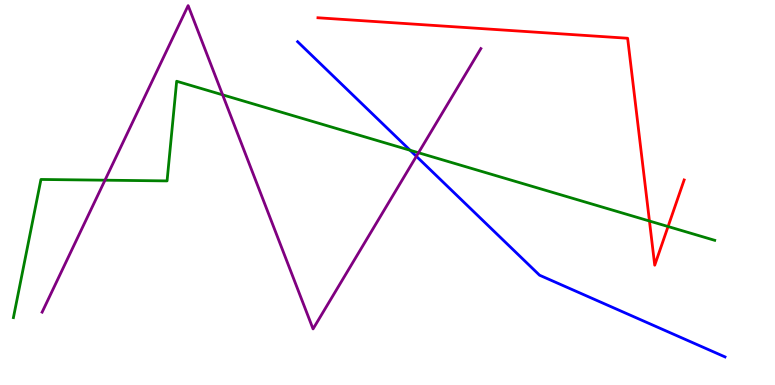[{'lines': ['blue', 'red'], 'intersections': []}, {'lines': ['green', 'red'], 'intersections': [{'x': 8.38, 'y': 4.26}, {'x': 8.62, 'y': 4.12}]}, {'lines': ['purple', 'red'], 'intersections': []}, {'lines': ['blue', 'green'], 'intersections': [{'x': 5.29, 'y': 6.1}]}, {'lines': ['blue', 'purple'], 'intersections': [{'x': 5.37, 'y': 5.94}]}, {'lines': ['green', 'purple'], 'intersections': [{'x': 1.35, 'y': 5.32}, {'x': 2.87, 'y': 7.54}, {'x': 5.4, 'y': 6.03}]}]